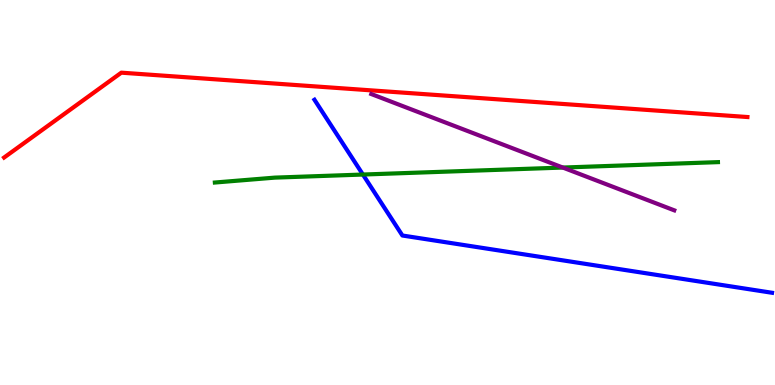[{'lines': ['blue', 'red'], 'intersections': []}, {'lines': ['green', 'red'], 'intersections': []}, {'lines': ['purple', 'red'], 'intersections': []}, {'lines': ['blue', 'green'], 'intersections': [{'x': 4.68, 'y': 5.47}]}, {'lines': ['blue', 'purple'], 'intersections': []}, {'lines': ['green', 'purple'], 'intersections': [{'x': 7.26, 'y': 5.65}]}]